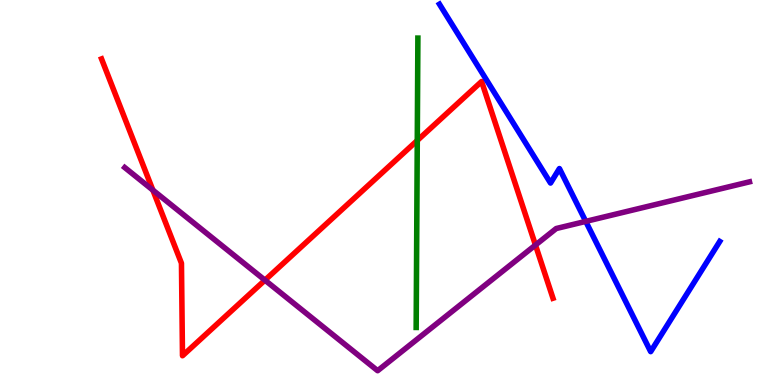[{'lines': ['blue', 'red'], 'intersections': []}, {'lines': ['green', 'red'], 'intersections': [{'x': 5.38, 'y': 6.35}]}, {'lines': ['purple', 'red'], 'intersections': [{'x': 1.97, 'y': 5.06}, {'x': 3.42, 'y': 2.72}, {'x': 6.91, 'y': 3.64}]}, {'lines': ['blue', 'green'], 'intersections': []}, {'lines': ['blue', 'purple'], 'intersections': [{'x': 7.56, 'y': 4.25}]}, {'lines': ['green', 'purple'], 'intersections': []}]